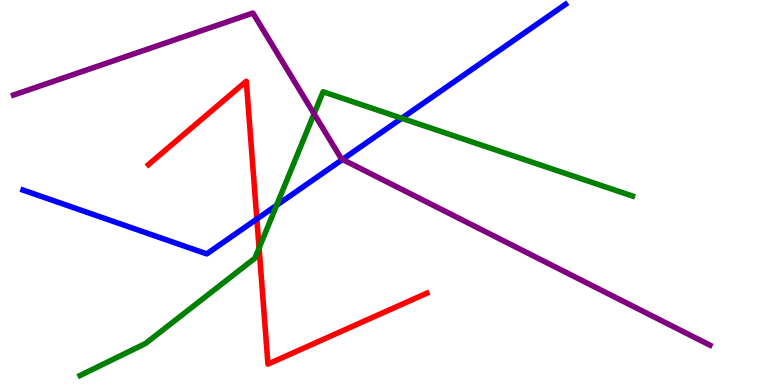[{'lines': ['blue', 'red'], 'intersections': [{'x': 3.31, 'y': 4.31}]}, {'lines': ['green', 'red'], 'intersections': [{'x': 3.34, 'y': 3.56}]}, {'lines': ['purple', 'red'], 'intersections': []}, {'lines': ['blue', 'green'], 'intersections': [{'x': 3.57, 'y': 4.67}, {'x': 5.18, 'y': 6.93}]}, {'lines': ['blue', 'purple'], 'intersections': [{'x': 4.42, 'y': 5.86}]}, {'lines': ['green', 'purple'], 'intersections': [{'x': 4.05, 'y': 7.04}]}]